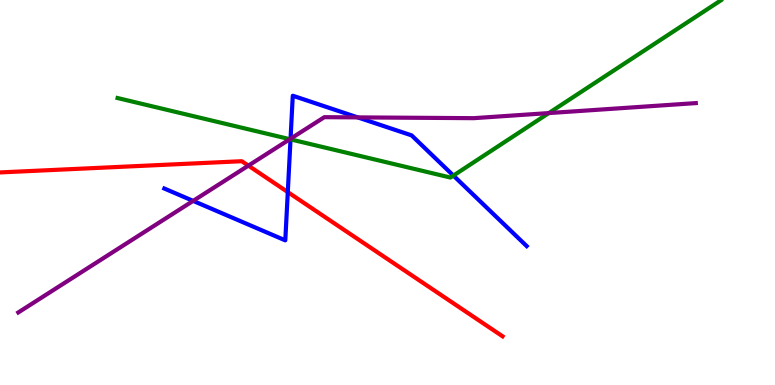[{'lines': ['blue', 'red'], 'intersections': [{'x': 3.71, 'y': 5.01}]}, {'lines': ['green', 'red'], 'intersections': []}, {'lines': ['purple', 'red'], 'intersections': [{'x': 3.21, 'y': 5.7}]}, {'lines': ['blue', 'green'], 'intersections': [{'x': 3.75, 'y': 6.38}, {'x': 5.85, 'y': 5.44}]}, {'lines': ['blue', 'purple'], 'intersections': [{'x': 2.49, 'y': 4.78}, {'x': 3.75, 'y': 6.4}, {'x': 4.62, 'y': 6.95}]}, {'lines': ['green', 'purple'], 'intersections': [{'x': 3.74, 'y': 6.38}, {'x': 7.08, 'y': 7.06}]}]